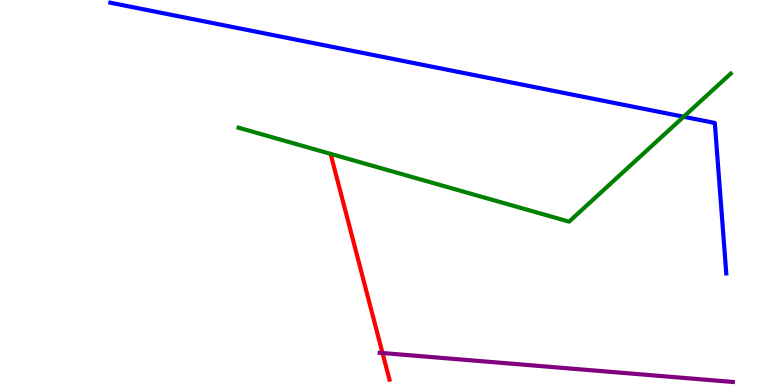[{'lines': ['blue', 'red'], 'intersections': []}, {'lines': ['green', 'red'], 'intersections': []}, {'lines': ['purple', 'red'], 'intersections': [{'x': 4.94, 'y': 0.831}]}, {'lines': ['blue', 'green'], 'intersections': [{'x': 8.82, 'y': 6.97}]}, {'lines': ['blue', 'purple'], 'intersections': []}, {'lines': ['green', 'purple'], 'intersections': []}]